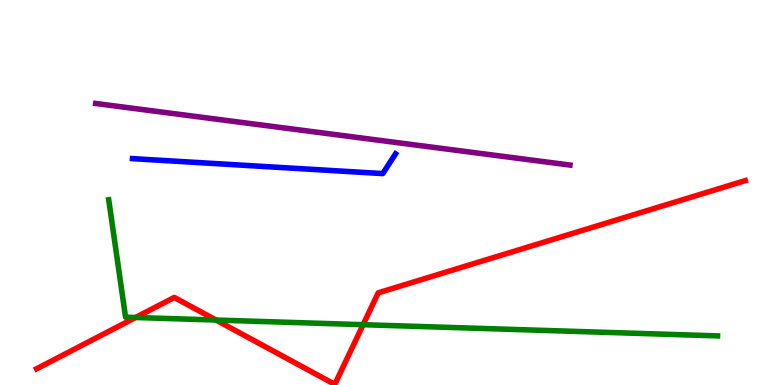[{'lines': ['blue', 'red'], 'intersections': []}, {'lines': ['green', 'red'], 'intersections': [{'x': 1.75, 'y': 1.75}, {'x': 2.79, 'y': 1.69}, {'x': 4.69, 'y': 1.57}]}, {'lines': ['purple', 'red'], 'intersections': []}, {'lines': ['blue', 'green'], 'intersections': []}, {'lines': ['blue', 'purple'], 'intersections': []}, {'lines': ['green', 'purple'], 'intersections': []}]